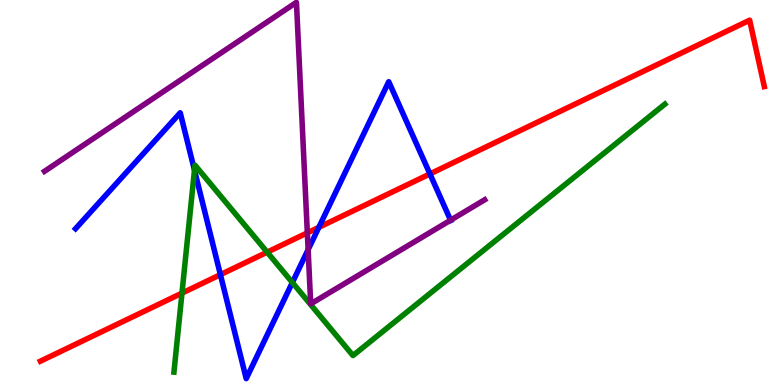[{'lines': ['blue', 'red'], 'intersections': [{'x': 2.84, 'y': 2.87}, {'x': 4.11, 'y': 4.1}, {'x': 5.55, 'y': 5.48}]}, {'lines': ['green', 'red'], 'intersections': [{'x': 2.35, 'y': 2.39}, {'x': 3.45, 'y': 3.45}]}, {'lines': ['purple', 'red'], 'intersections': [{'x': 3.97, 'y': 3.95}]}, {'lines': ['blue', 'green'], 'intersections': [{'x': 2.51, 'y': 5.58}, {'x': 3.77, 'y': 2.66}]}, {'lines': ['blue', 'purple'], 'intersections': [{'x': 3.98, 'y': 3.52}, {'x': 5.81, 'y': 4.28}]}, {'lines': ['green', 'purple'], 'intersections': []}]